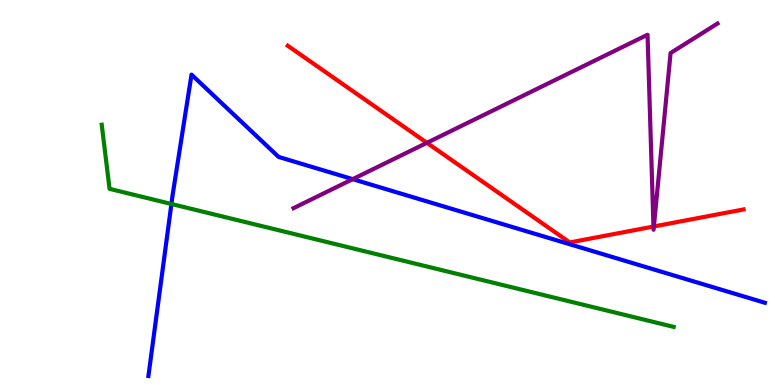[{'lines': ['blue', 'red'], 'intersections': []}, {'lines': ['green', 'red'], 'intersections': []}, {'lines': ['purple', 'red'], 'intersections': [{'x': 5.51, 'y': 6.29}, {'x': 8.43, 'y': 4.12}, {'x': 8.44, 'y': 4.12}]}, {'lines': ['blue', 'green'], 'intersections': [{'x': 2.21, 'y': 4.7}]}, {'lines': ['blue', 'purple'], 'intersections': [{'x': 4.55, 'y': 5.35}]}, {'lines': ['green', 'purple'], 'intersections': []}]